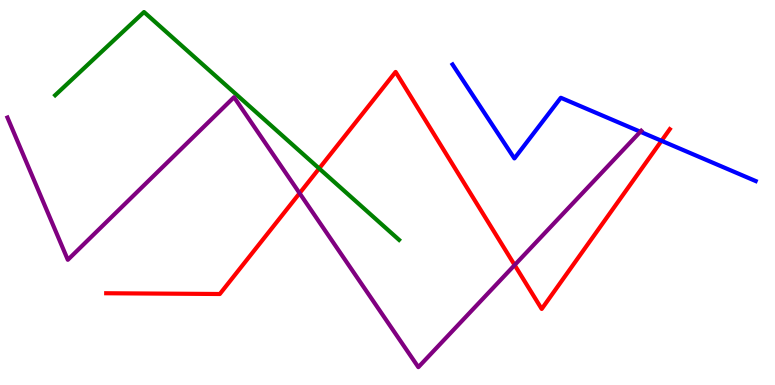[{'lines': ['blue', 'red'], 'intersections': [{'x': 8.54, 'y': 6.34}]}, {'lines': ['green', 'red'], 'intersections': [{'x': 4.12, 'y': 5.62}]}, {'lines': ['purple', 'red'], 'intersections': [{'x': 3.87, 'y': 4.98}, {'x': 6.64, 'y': 3.12}]}, {'lines': ['blue', 'green'], 'intersections': []}, {'lines': ['blue', 'purple'], 'intersections': [{'x': 8.26, 'y': 6.58}]}, {'lines': ['green', 'purple'], 'intersections': []}]